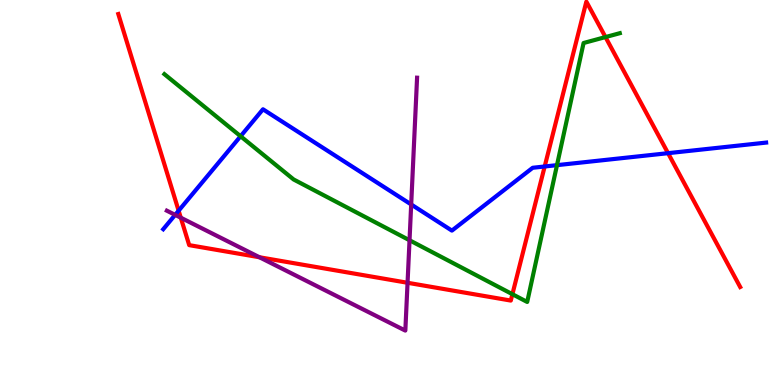[{'lines': ['blue', 'red'], 'intersections': [{'x': 2.3, 'y': 4.53}, {'x': 7.03, 'y': 5.68}, {'x': 8.62, 'y': 6.02}]}, {'lines': ['green', 'red'], 'intersections': [{'x': 6.61, 'y': 2.36}, {'x': 7.81, 'y': 9.04}]}, {'lines': ['purple', 'red'], 'intersections': [{'x': 2.33, 'y': 4.35}, {'x': 3.35, 'y': 3.32}, {'x': 5.26, 'y': 2.66}]}, {'lines': ['blue', 'green'], 'intersections': [{'x': 3.1, 'y': 6.46}, {'x': 7.19, 'y': 5.71}]}, {'lines': ['blue', 'purple'], 'intersections': [{'x': 2.26, 'y': 4.42}, {'x': 5.31, 'y': 4.69}]}, {'lines': ['green', 'purple'], 'intersections': [{'x': 5.28, 'y': 3.76}]}]